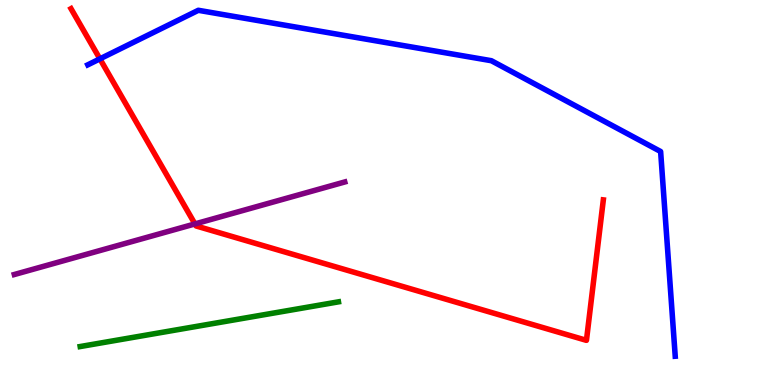[{'lines': ['blue', 'red'], 'intersections': [{'x': 1.29, 'y': 8.47}]}, {'lines': ['green', 'red'], 'intersections': []}, {'lines': ['purple', 'red'], 'intersections': [{'x': 2.52, 'y': 4.18}]}, {'lines': ['blue', 'green'], 'intersections': []}, {'lines': ['blue', 'purple'], 'intersections': []}, {'lines': ['green', 'purple'], 'intersections': []}]